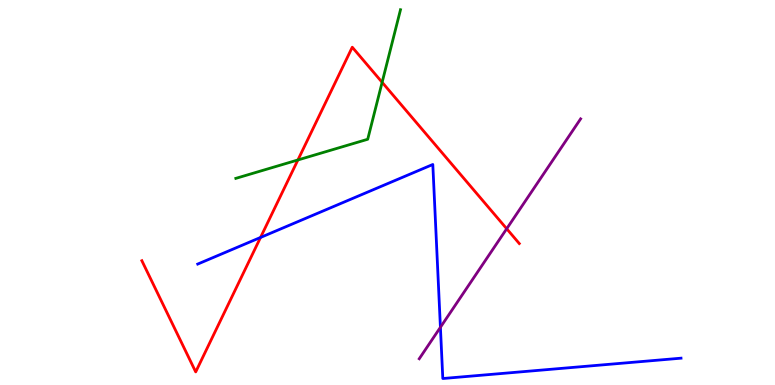[{'lines': ['blue', 'red'], 'intersections': [{'x': 3.36, 'y': 3.83}]}, {'lines': ['green', 'red'], 'intersections': [{'x': 3.84, 'y': 5.85}, {'x': 4.93, 'y': 7.86}]}, {'lines': ['purple', 'red'], 'intersections': [{'x': 6.54, 'y': 4.06}]}, {'lines': ['blue', 'green'], 'intersections': []}, {'lines': ['blue', 'purple'], 'intersections': [{'x': 5.68, 'y': 1.5}]}, {'lines': ['green', 'purple'], 'intersections': []}]